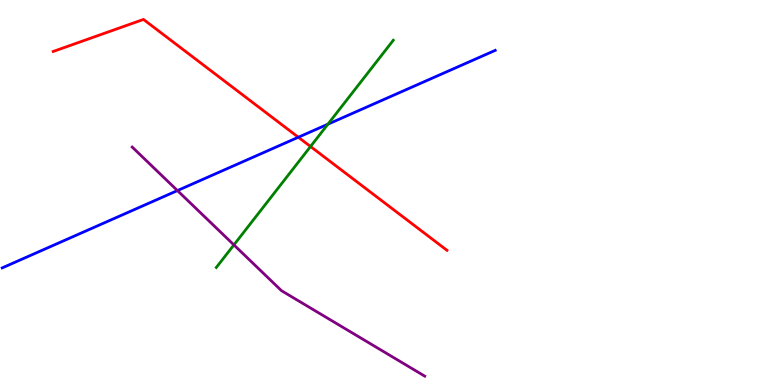[{'lines': ['blue', 'red'], 'intersections': [{'x': 3.85, 'y': 6.44}]}, {'lines': ['green', 'red'], 'intersections': [{'x': 4.01, 'y': 6.19}]}, {'lines': ['purple', 'red'], 'intersections': []}, {'lines': ['blue', 'green'], 'intersections': [{'x': 4.23, 'y': 6.77}]}, {'lines': ['blue', 'purple'], 'intersections': [{'x': 2.29, 'y': 5.05}]}, {'lines': ['green', 'purple'], 'intersections': [{'x': 3.02, 'y': 3.64}]}]